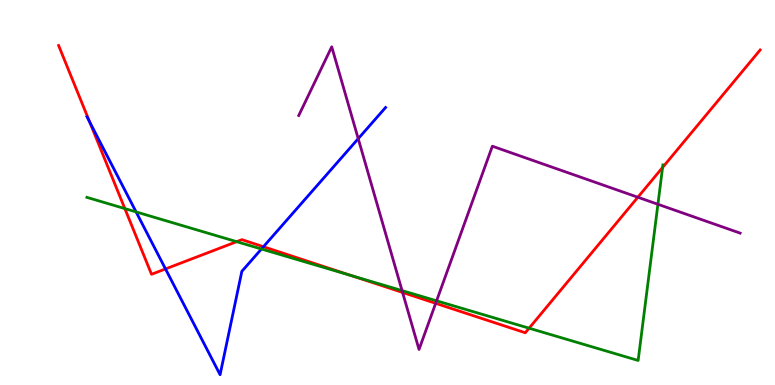[{'lines': ['blue', 'red'], 'intersections': [{'x': 1.16, 'y': 6.83}, {'x': 2.14, 'y': 3.01}, {'x': 3.4, 'y': 3.59}]}, {'lines': ['green', 'red'], 'intersections': [{'x': 1.61, 'y': 4.58}, {'x': 3.05, 'y': 3.72}, {'x': 4.53, 'y': 2.84}, {'x': 6.83, 'y': 1.48}, {'x': 8.55, 'y': 5.65}]}, {'lines': ['purple', 'red'], 'intersections': [{'x': 5.19, 'y': 2.4}, {'x': 5.62, 'y': 2.12}, {'x': 8.23, 'y': 4.88}]}, {'lines': ['blue', 'green'], 'intersections': [{'x': 1.76, 'y': 4.5}, {'x': 3.37, 'y': 3.53}]}, {'lines': ['blue', 'purple'], 'intersections': [{'x': 4.62, 'y': 6.4}]}, {'lines': ['green', 'purple'], 'intersections': [{'x': 5.19, 'y': 2.45}, {'x': 5.63, 'y': 2.19}, {'x': 8.49, 'y': 4.69}]}]